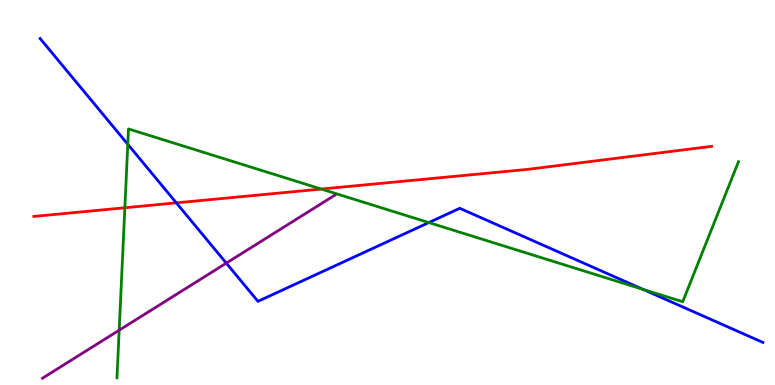[{'lines': ['blue', 'red'], 'intersections': [{'x': 2.28, 'y': 4.73}]}, {'lines': ['green', 'red'], 'intersections': [{'x': 1.61, 'y': 4.6}, {'x': 4.15, 'y': 5.09}]}, {'lines': ['purple', 'red'], 'intersections': []}, {'lines': ['blue', 'green'], 'intersections': [{'x': 1.65, 'y': 6.25}, {'x': 5.53, 'y': 4.22}, {'x': 8.3, 'y': 2.49}]}, {'lines': ['blue', 'purple'], 'intersections': [{'x': 2.92, 'y': 3.17}]}, {'lines': ['green', 'purple'], 'intersections': [{'x': 1.54, 'y': 1.42}]}]